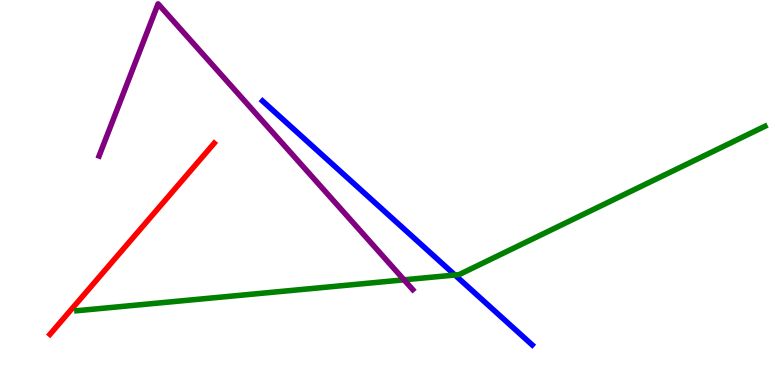[{'lines': ['blue', 'red'], 'intersections': []}, {'lines': ['green', 'red'], 'intersections': []}, {'lines': ['purple', 'red'], 'intersections': []}, {'lines': ['blue', 'green'], 'intersections': [{'x': 5.87, 'y': 2.86}]}, {'lines': ['blue', 'purple'], 'intersections': []}, {'lines': ['green', 'purple'], 'intersections': [{'x': 5.21, 'y': 2.73}]}]